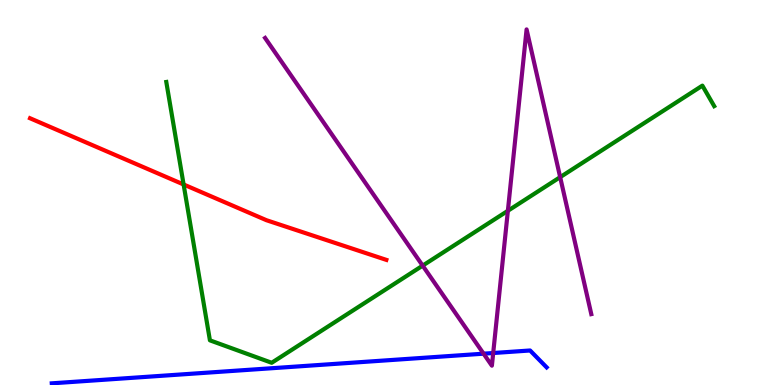[{'lines': ['blue', 'red'], 'intersections': []}, {'lines': ['green', 'red'], 'intersections': [{'x': 2.37, 'y': 5.21}]}, {'lines': ['purple', 'red'], 'intersections': []}, {'lines': ['blue', 'green'], 'intersections': []}, {'lines': ['blue', 'purple'], 'intersections': [{'x': 6.24, 'y': 0.813}, {'x': 6.36, 'y': 0.831}]}, {'lines': ['green', 'purple'], 'intersections': [{'x': 5.45, 'y': 3.1}, {'x': 6.55, 'y': 4.52}, {'x': 7.23, 'y': 5.4}]}]